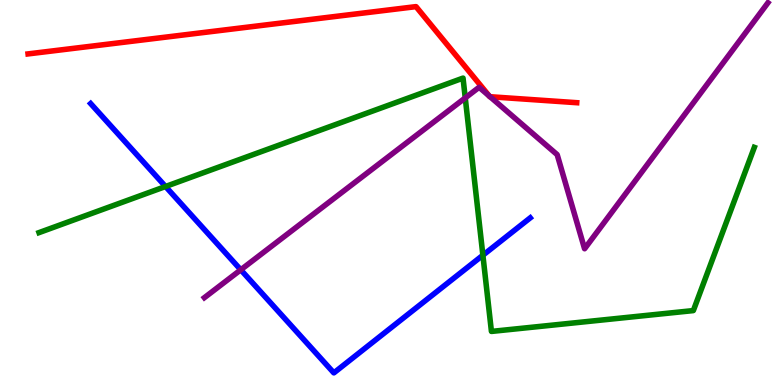[{'lines': ['blue', 'red'], 'intersections': []}, {'lines': ['green', 'red'], 'intersections': []}, {'lines': ['purple', 'red'], 'intersections': [{'x': 6.31, 'y': 7.51}, {'x': 6.32, 'y': 7.49}]}, {'lines': ['blue', 'green'], 'intersections': [{'x': 2.14, 'y': 5.16}, {'x': 6.23, 'y': 3.37}]}, {'lines': ['blue', 'purple'], 'intersections': [{'x': 3.11, 'y': 2.99}]}, {'lines': ['green', 'purple'], 'intersections': [{'x': 6.0, 'y': 7.46}]}]